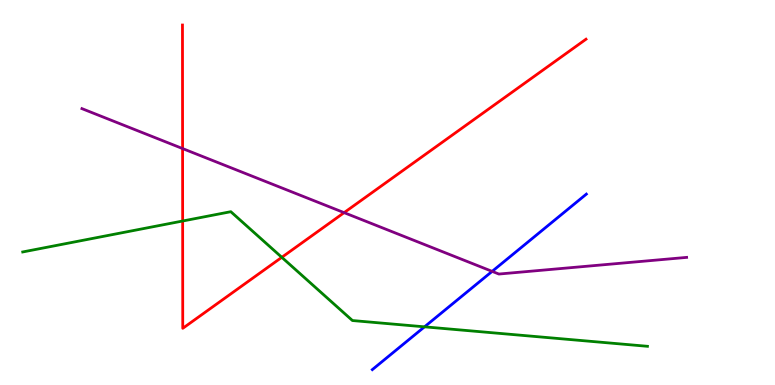[{'lines': ['blue', 'red'], 'intersections': []}, {'lines': ['green', 'red'], 'intersections': [{'x': 2.36, 'y': 4.26}, {'x': 3.64, 'y': 3.32}]}, {'lines': ['purple', 'red'], 'intersections': [{'x': 2.36, 'y': 6.14}, {'x': 4.44, 'y': 4.48}]}, {'lines': ['blue', 'green'], 'intersections': [{'x': 5.48, 'y': 1.51}]}, {'lines': ['blue', 'purple'], 'intersections': [{'x': 6.35, 'y': 2.95}]}, {'lines': ['green', 'purple'], 'intersections': []}]